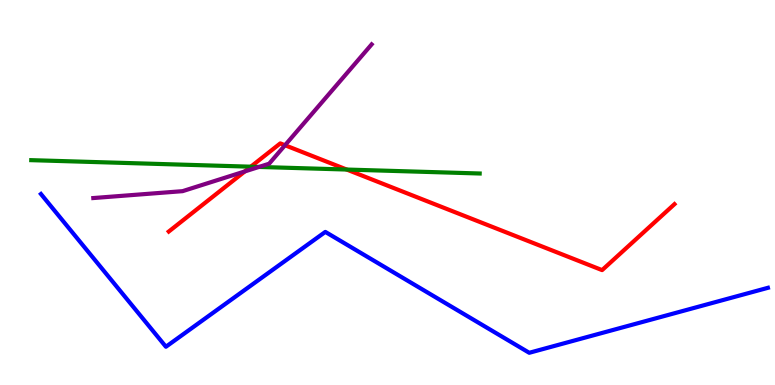[{'lines': ['blue', 'red'], 'intersections': []}, {'lines': ['green', 'red'], 'intersections': [{'x': 3.24, 'y': 5.67}, {'x': 4.47, 'y': 5.6}]}, {'lines': ['purple', 'red'], 'intersections': [{'x': 3.16, 'y': 5.55}, {'x': 3.68, 'y': 6.23}]}, {'lines': ['blue', 'green'], 'intersections': []}, {'lines': ['blue', 'purple'], 'intersections': []}, {'lines': ['green', 'purple'], 'intersections': [{'x': 3.34, 'y': 5.66}]}]